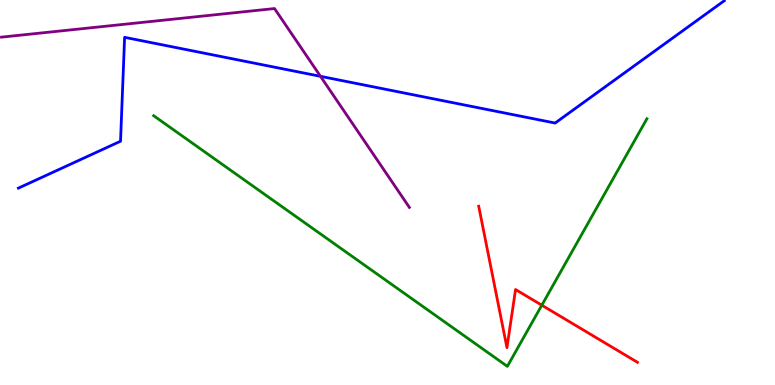[{'lines': ['blue', 'red'], 'intersections': []}, {'lines': ['green', 'red'], 'intersections': [{'x': 6.99, 'y': 2.07}]}, {'lines': ['purple', 'red'], 'intersections': []}, {'lines': ['blue', 'green'], 'intersections': []}, {'lines': ['blue', 'purple'], 'intersections': [{'x': 4.14, 'y': 8.02}]}, {'lines': ['green', 'purple'], 'intersections': []}]